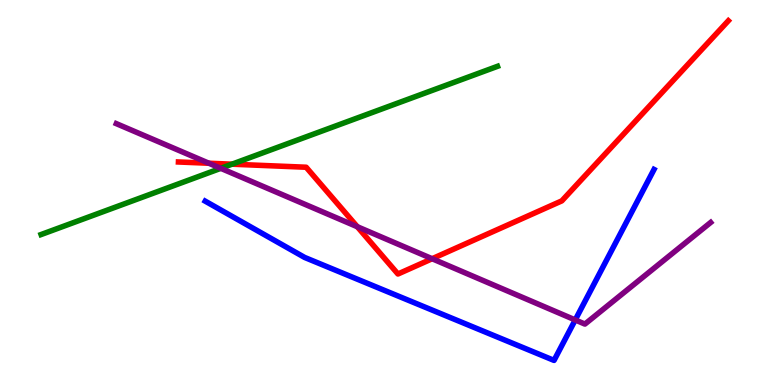[{'lines': ['blue', 'red'], 'intersections': []}, {'lines': ['green', 'red'], 'intersections': [{'x': 2.99, 'y': 5.74}]}, {'lines': ['purple', 'red'], 'intersections': [{'x': 2.7, 'y': 5.76}, {'x': 4.61, 'y': 4.11}, {'x': 5.58, 'y': 3.28}]}, {'lines': ['blue', 'green'], 'intersections': []}, {'lines': ['blue', 'purple'], 'intersections': [{'x': 7.42, 'y': 1.69}]}, {'lines': ['green', 'purple'], 'intersections': [{'x': 2.85, 'y': 5.63}]}]